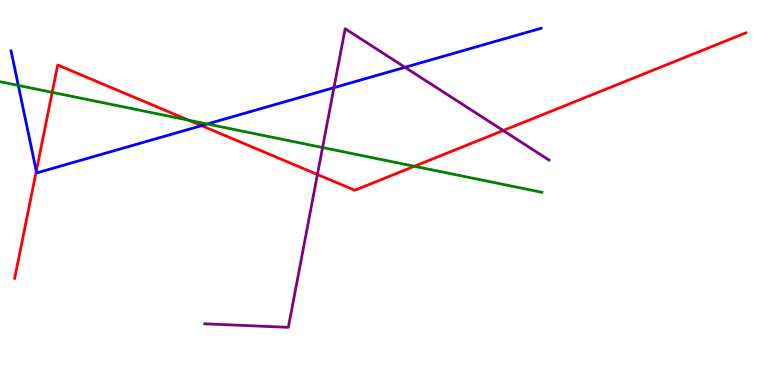[{'lines': ['blue', 'red'], 'intersections': [{'x': 0.468, 'y': 5.56}, {'x': 2.6, 'y': 6.74}]}, {'lines': ['green', 'red'], 'intersections': [{'x': 0.674, 'y': 7.6}, {'x': 2.43, 'y': 6.88}, {'x': 5.35, 'y': 5.68}]}, {'lines': ['purple', 'red'], 'intersections': [{'x': 4.1, 'y': 5.47}, {'x': 6.49, 'y': 6.61}]}, {'lines': ['blue', 'green'], 'intersections': [{'x': 0.236, 'y': 7.78}, {'x': 2.67, 'y': 6.78}]}, {'lines': ['blue', 'purple'], 'intersections': [{'x': 4.31, 'y': 7.72}, {'x': 5.23, 'y': 8.25}]}, {'lines': ['green', 'purple'], 'intersections': [{'x': 4.16, 'y': 6.17}]}]